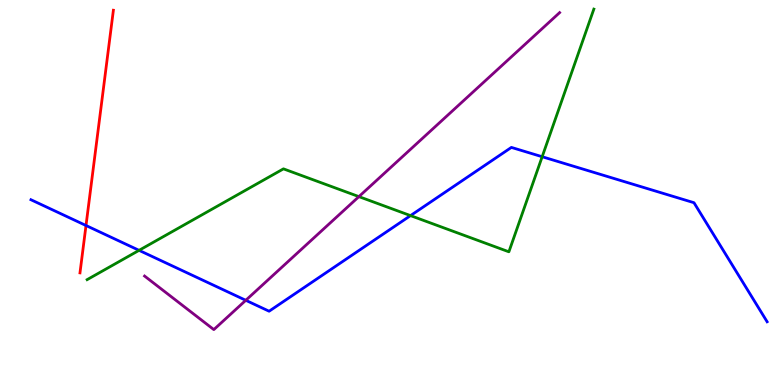[{'lines': ['blue', 'red'], 'intersections': [{'x': 1.11, 'y': 4.14}]}, {'lines': ['green', 'red'], 'intersections': []}, {'lines': ['purple', 'red'], 'intersections': []}, {'lines': ['blue', 'green'], 'intersections': [{'x': 1.79, 'y': 3.5}, {'x': 5.3, 'y': 4.4}, {'x': 7.0, 'y': 5.93}]}, {'lines': ['blue', 'purple'], 'intersections': [{'x': 3.17, 'y': 2.2}]}, {'lines': ['green', 'purple'], 'intersections': [{'x': 4.63, 'y': 4.89}]}]